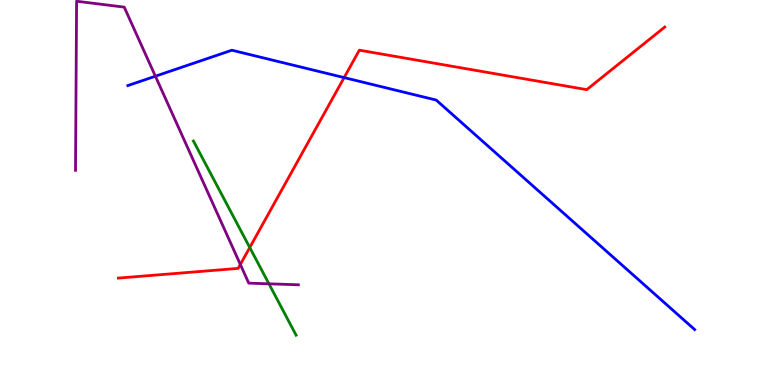[{'lines': ['blue', 'red'], 'intersections': [{'x': 4.44, 'y': 7.98}]}, {'lines': ['green', 'red'], 'intersections': [{'x': 3.22, 'y': 3.57}]}, {'lines': ['purple', 'red'], 'intersections': [{'x': 3.1, 'y': 3.13}]}, {'lines': ['blue', 'green'], 'intersections': []}, {'lines': ['blue', 'purple'], 'intersections': [{'x': 2.01, 'y': 8.02}]}, {'lines': ['green', 'purple'], 'intersections': [{'x': 3.47, 'y': 2.63}]}]